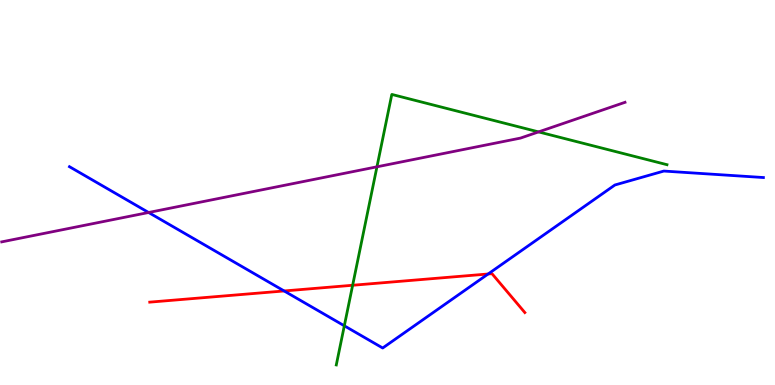[{'lines': ['blue', 'red'], 'intersections': [{'x': 3.67, 'y': 2.44}, {'x': 6.3, 'y': 2.88}]}, {'lines': ['green', 'red'], 'intersections': [{'x': 4.55, 'y': 2.59}]}, {'lines': ['purple', 'red'], 'intersections': []}, {'lines': ['blue', 'green'], 'intersections': [{'x': 4.44, 'y': 1.54}]}, {'lines': ['blue', 'purple'], 'intersections': [{'x': 1.92, 'y': 4.48}]}, {'lines': ['green', 'purple'], 'intersections': [{'x': 4.86, 'y': 5.67}, {'x': 6.95, 'y': 6.57}]}]